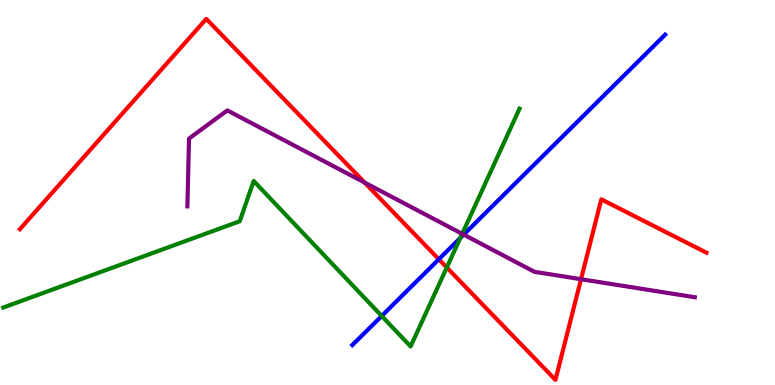[{'lines': ['blue', 'red'], 'intersections': [{'x': 5.66, 'y': 3.27}]}, {'lines': ['green', 'red'], 'intersections': [{'x': 5.76, 'y': 3.05}]}, {'lines': ['purple', 'red'], 'intersections': [{'x': 4.7, 'y': 5.26}, {'x': 7.5, 'y': 2.75}]}, {'lines': ['blue', 'green'], 'intersections': [{'x': 4.93, 'y': 1.79}, {'x': 5.94, 'y': 3.82}]}, {'lines': ['blue', 'purple'], 'intersections': [{'x': 5.98, 'y': 3.91}]}, {'lines': ['green', 'purple'], 'intersections': [{'x': 5.96, 'y': 3.93}]}]